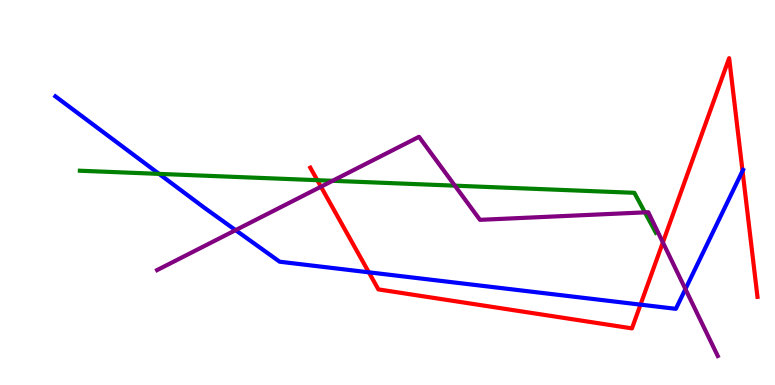[{'lines': ['blue', 'red'], 'intersections': [{'x': 4.76, 'y': 2.93}, {'x': 8.26, 'y': 2.09}, {'x': 9.58, 'y': 5.56}]}, {'lines': ['green', 'red'], 'intersections': [{'x': 4.09, 'y': 5.32}]}, {'lines': ['purple', 'red'], 'intersections': [{'x': 4.14, 'y': 5.15}, {'x': 8.55, 'y': 3.7}]}, {'lines': ['blue', 'green'], 'intersections': [{'x': 2.05, 'y': 5.48}]}, {'lines': ['blue', 'purple'], 'intersections': [{'x': 3.04, 'y': 4.02}, {'x': 8.84, 'y': 2.49}]}, {'lines': ['green', 'purple'], 'intersections': [{'x': 4.29, 'y': 5.3}, {'x': 5.87, 'y': 5.18}, {'x': 8.32, 'y': 4.48}]}]